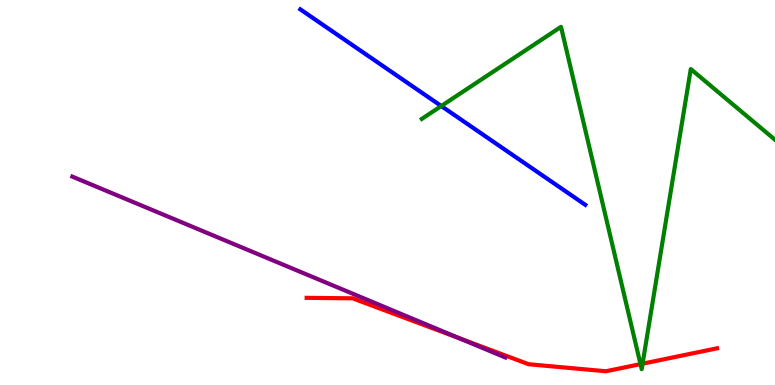[{'lines': ['blue', 'red'], 'intersections': []}, {'lines': ['green', 'red'], 'intersections': [{'x': 8.26, 'y': 0.542}, {'x': 8.29, 'y': 0.554}]}, {'lines': ['purple', 'red'], 'intersections': [{'x': 5.93, 'y': 1.21}]}, {'lines': ['blue', 'green'], 'intersections': [{'x': 5.69, 'y': 7.25}]}, {'lines': ['blue', 'purple'], 'intersections': []}, {'lines': ['green', 'purple'], 'intersections': []}]